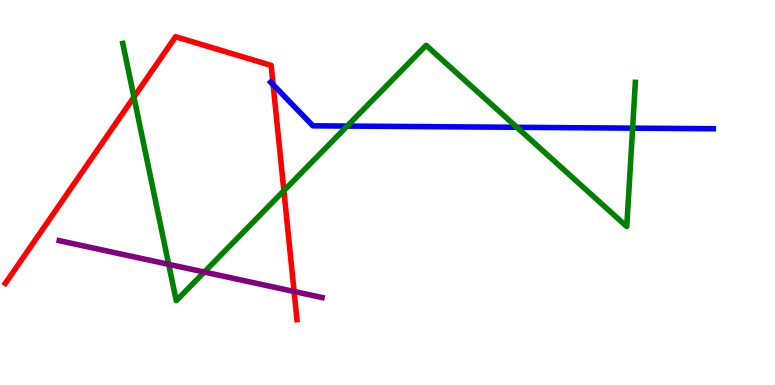[{'lines': ['blue', 'red'], 'intersections': [{'x': 3.52, 'y': 7.8}]}, {'lines': ['green', 'red'], 'intersections': [{'x': 1.73, 'y': 7.48}, {'x': 3.66, 'y': 5.05}]}, {'lines': ['purple', 'red'], 'intersections': [{'x': 3.79, 'y': 2.43}]}, {'lines': ['blue', 'green'], 'intersections': [{'x': 4.48, 'y': 6.73}, {'x': 6.67, 'y': 6.69}, {'x': 8.16, 'y': 6.67}]}, {'lines': ['blue', 'purple'], 'intersections': []}, {'lines': ['green', 'purple'], 'intersections': [{'x': 2.18, 'y': 3.13}, {'x': 2.64, 'y': 2.93}]}]